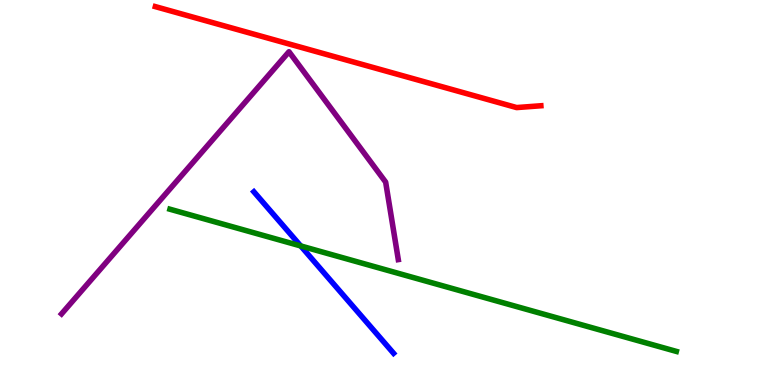[{'lines': ['blue', 'red'], 'intersections': []}, {'lines': ['green', 'red'], 'intersections': []}, {'lines': ['purple', 'red'], 'intersections': []}, {'lines': ['blue', 'green'], 'intersections': [{'x': 3.88, 'y': 3.61}]}, {'lines': ['blue', 'purple'], 'intersections': []}, {'lines': ['green', 'purple'], 'intersections': []}]